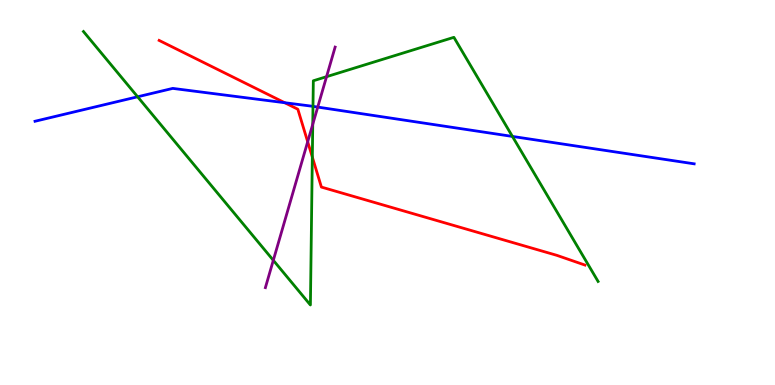[{'lines': ['blue', 'red'], 'intersections': [{'x': 3.67, 'y': 7.33}]}, {'lines': ['green', 'red'], 'intersections': [{'x': 4.03, 'y': 5.92}]}, {'lines': ['purple', 'red'], 'intersections': [{'x': 3.97, 'y': 6.32}]}, {'lines': ['blue', 'green'], 'intersections': [{'x': 1.78, 'y': 7.49}, {'x': 4.04, 'y': 7.24}, {'x': 6.61, 'y': 6.46}]}, {'lines': ['blue', 'purple'], 'intersections': [{'x': 4.1, 'y': 7.22}]}, {'lines': ['green', 'purple'], 'intersections': [{'x': 3.53, 'y': 3.24}, {'x': 4.04, 'y': 6.77}, {'x': 4.21, 'y': 8.01}]}]